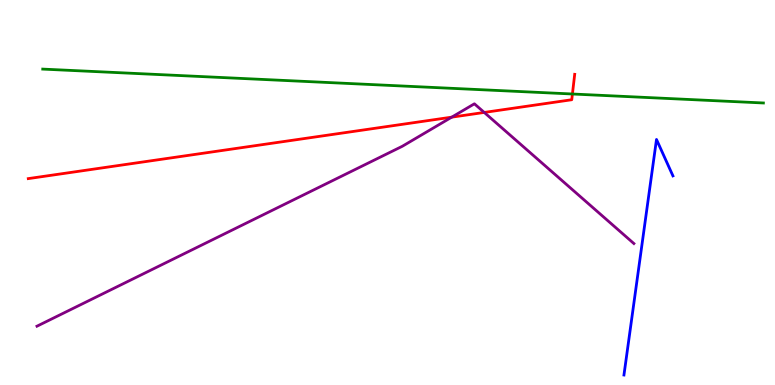[{'lines': ['blue', 'red'], 'intersections': []}, {'lines': ['green', 'red'], 'intersections': [{'x': 7.39, 'y': 7.56}]}, {'lines': ['purple', 'red'], 'intersections': [{'x': 5.83, 'y': 6.96}, {'x': 6.25, 'y': 7.08}]}, {'lines': ['blue', 'green'], 'intersections': []}, {'lines': ['blue', 'purple'], 'intersections': []}, {'lines': ['green', 'purple'], 'intersections': []}]